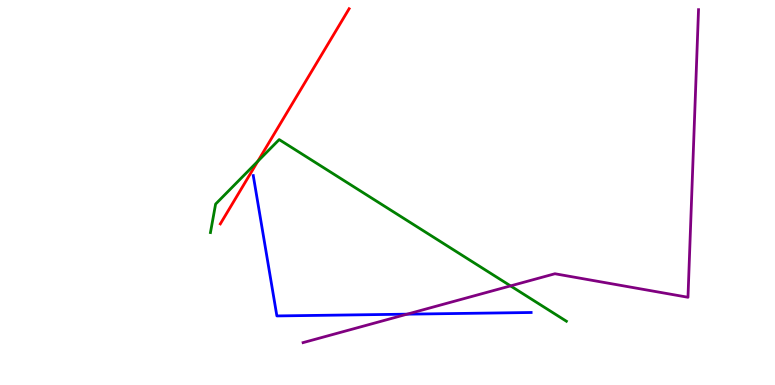[{'lines': ['blue', 'red'], 'intersections': []}, {'lines': ['green', 'red'], 'intersections': [{'x': 3.33, 'y': 5.81}]}, {'lines': ['purple', 'red'], 'intersections': []}, {'lines': ['blue', 'green'], 'intersections': []}, {'lines': ['blue', 'purple'], 'intersections': [{'x': 5.25, 'y': 1.84}]}, {'lines': ['green', 'purple'], 'intersections': [{'x': 6.59, 'y': 2.57}]}]